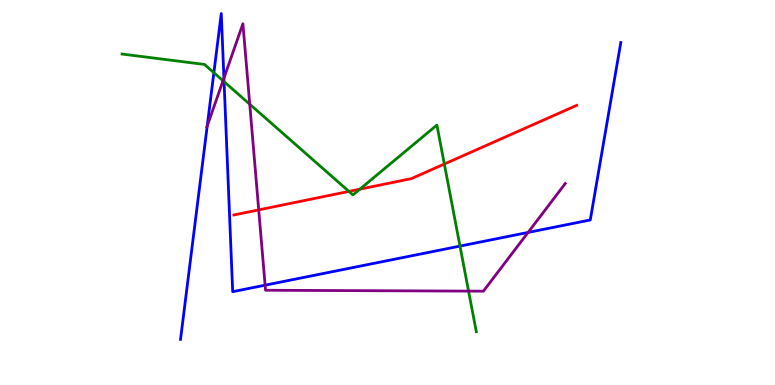[{'lines': ['blue', 'red'], 'intersections': []}, {'lines': ['green', 'red'], 'intersections': [{'x': 4.5, 'y': 5.03}, {'x': 4.64, 'y': 5.09}, {'x': 5.73, 'y': 5.74}]}, {'lines': ['purple', 'red'], 'intersections': [{'x': 3.34, 'y': 4.55}]}, {'lines': ['blue', 'green'], 'intersections': [{'x': 2.76, 'y': 8.11}, {'x': 2.89, 'y': 7.88}, {'x': 5.94, 'y': 3.61}]}, {'lines': ['blue', 'purple'], 'intersections': [{'x': 2.67, 'y': 6.73}, {'x': 2.89, 'y': 7.97}, {'x': 3.42, 'y': 2.59}, {'x': 6.81, 'y': 3.96}]}, {'lines': ['green', 'purple'], 'intersections': [{'x': 2.88, 'y': 7.9}, {'x': 3.22, 'y': 7.29}, {'x': 6.05, 'y': 2.44}]}]